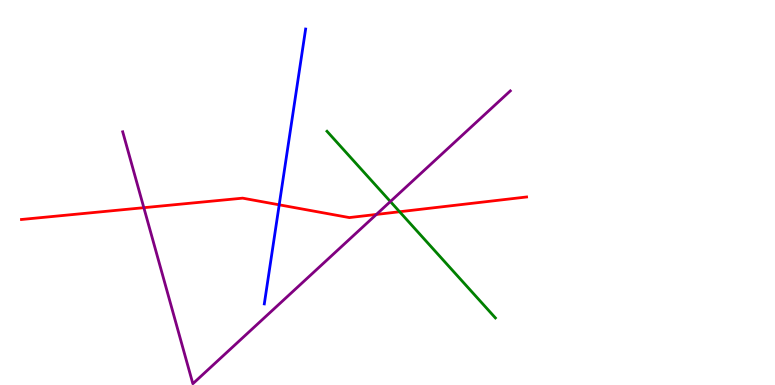[{'lines': ['blue', 'red'], 'intersections': [{'x': 3.6, 'y': 4.68}]}, {'lines': ['green', 'red'], 'intersections': [{'x': 5.16, 'y': 4.5}]}, {'lines': ['purple', 'red'], 'intersections': [{'x': 1.86, 'y': 4.61}, {'x': 4.86, 'y': 4.43}]}, {'lines': ['blue', 'green'], 'intersections': []}, {'lines': ['blue', 'purple'], 'intersections': []}, {'lines': ['green', 'purple'], 'intersections': [{'x': 5.04, 'y': 4.77}]}]